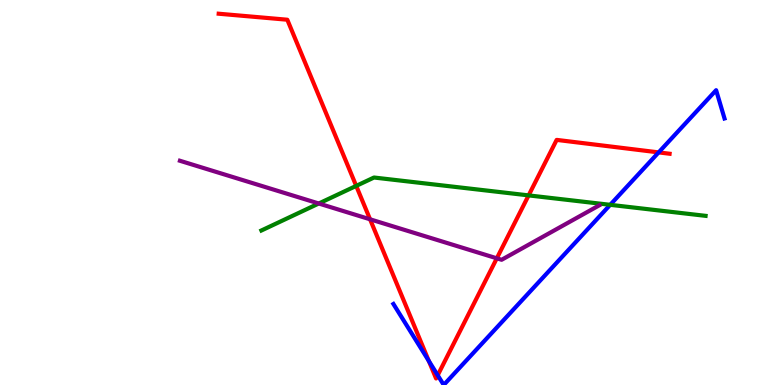[{'lines': ['blue', 'red'], 'intersections': [{'x': 5.53, 'y': 0.627}, {'x': 5.65, 'y': 0.253}, {'x': 8.5, 'y': 6.04}]}, {'lines': ['green', 'red'], 'intersections': [{'x': 4.6, 'y': 5.17}, {'x': 6.82, 'y': 4.92}]}, {'lines': ['purple', 'red'], 'intersections': [{'x': 4.77, 'y': 4.3}, {'x': 6.41, 'y': 3.29}]}, {'lines': ['blue', 'green'], 'intersections': [{'x': 7.87, 'y': 4.68}]}, {'lines': ['blue', 'purple'], 'intersections': []}, {'lines': ['green', 'purple'], 'intersections': [{'x': 4.11, 'y': 4.71}]}]